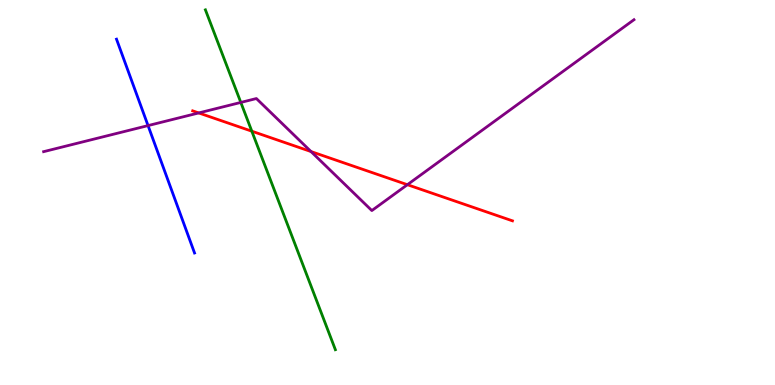[{'lines': ['blue', 'red'], 'intersections': []}, {'lines': ['green', 'red'], 'intersections': [{'x': 3.25, 'y': 6.59}]}, {'lines': ['purple', 'red'], 'intersections': [{'x': 2.56, 'y': 7.07}, {'x': 4.01, 'y': 6.06}, {'x': 5.26, 'y': 5.2}]}, {'lines': ['blue', 'green'], 'intersections': []}, {'lines': ['blue', 'purple'], 'intersections': [{'x': 1.91, 'y': 6.74}]}, {'lines': ['green', 'purple'], 'intersections': [{'x': 3.11, 'y': 7.34}]}]